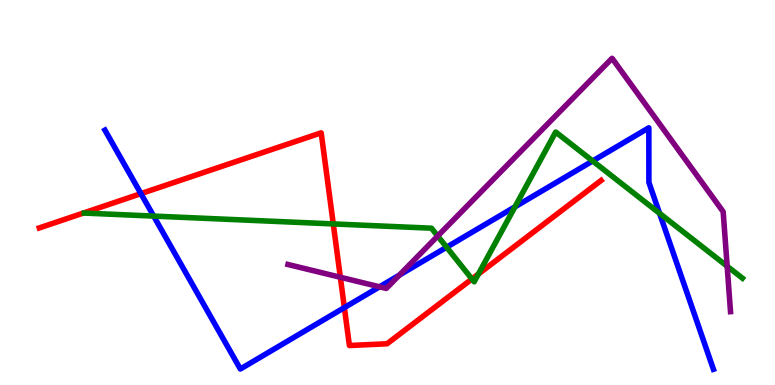[{'lines': ['blue', 'red'], 'intersections': [{'x': 1.82, 'y': 4.97}, {'x': 4.44, 'y': 2.01}]}, {'lines': ['green', 'red'], 'intersections': [{'x': 4.3, 'y': 4.18}, {'x': 6.09, 'y': 2.75}, {'x': 6.17, 'y': 2.88}]}, {'lines': ['purple', 'red'], 'intersections': [{'x': 4.39, 'y': 2.8}]}, {'lines': ['blue', 'green'], 'intersections': [{'x': 1.98, 'y': 4.39}, {'x': 5.76, 'y': 3.58}, {'x': 6.64, 'y': 4.63}, {'x': 7.65, 'y': 5.82}, {'x': 8.51, 'y': 4.46}]}, {'lines': ['blue', 'purple'], 'intersections': [{'x': 4.9, 'y': 2.55}, {'x': 5.15, 'y': 2.85}]}, {'lines': ['green', 'purple'], 'intersections': [{'x': 5.65, 'y': 3.87}, {'x': 9.38, 'y': 3.08}]}]